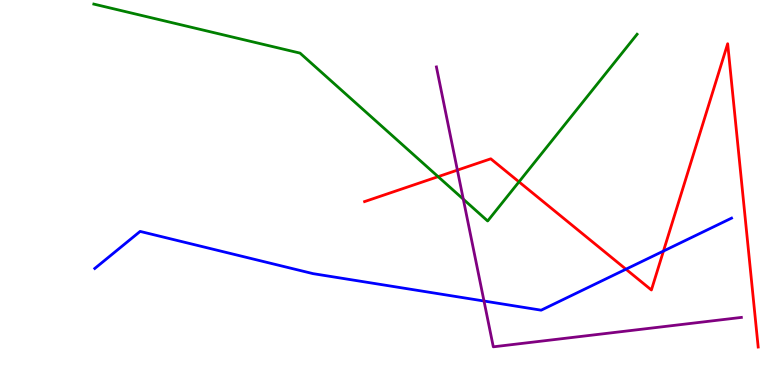[{'lines': ['blue', 'red'], 'intersections': [{'x': 8.08, 'y': 3.01}, {'x': 8.56, 'y': 3.48}]}, {'lines': ['green', 'red'], 'intersections': [{'x': 5.65, 'y': 5.41}, {'x': 6.7, 'y': 5.28}]}, {'lines': ['purple', 'red'], 'intersections': [{'x': 5.9, 'y': 5.58}]}, {'lines': ['blue', 'green'], 'intersections': []}, {'lines': ['blue', 'purple'], 'intersections': [{'x': 6.25, 'y': 2.18}]}, {'lines': ['green', 'purple'], 'intersections': [{'x': 5.98, 'y': 4.83}]}]